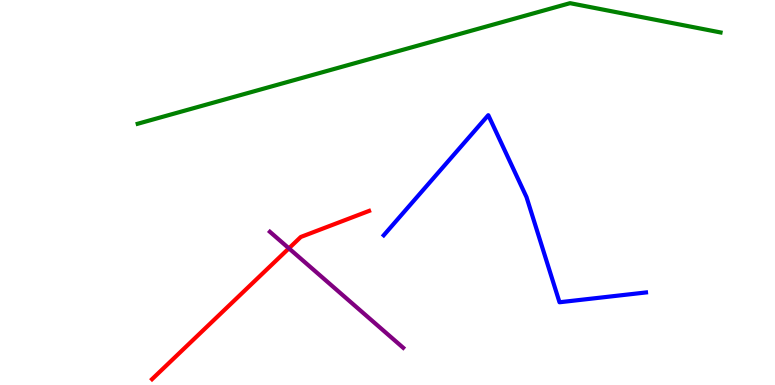[{'lines': ['blue', 'red'], 'intersections': []}, {'lines': ['green', 'red'], 'intersections': []}, {'lines': ['purple', 'red'], 'intersections': [{'x': 3.73, 'y': 3.55}]}, {'lines': ['blue', 'green'], 'intersections': []}, {'lines': ['blue', 'purple'], 'intersections': []}, {'lines': ['green', 'purple'], 'intersections': []}]